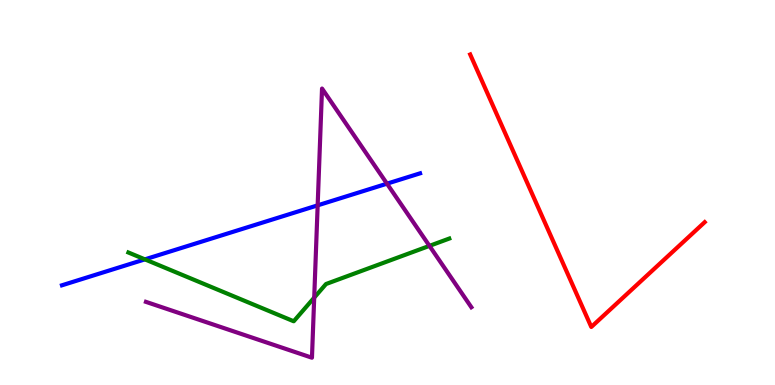[{'lines': ['blue', 'red'], 'intersections': []}, {'lines': ['green', 'red'], 'intersections': []}, {'lines': ['purple', 'red'], 'intersections': []}, {'lines': ['blue', 'green'], 'intersections': [{'x': 1.87, 'y': 3.26}]}, {'lines': ['blue', 'purple'], 'intersections': [{'x': 4.1, 'y': 4.67}, {'x': 4.99, 'y': 5.23}]}, {'lines': ['green', 'purple'], 'intersections': [{'x': 4.05, 'y': 2.27}, {'x': 5.54, 'y': 3.61}]}]